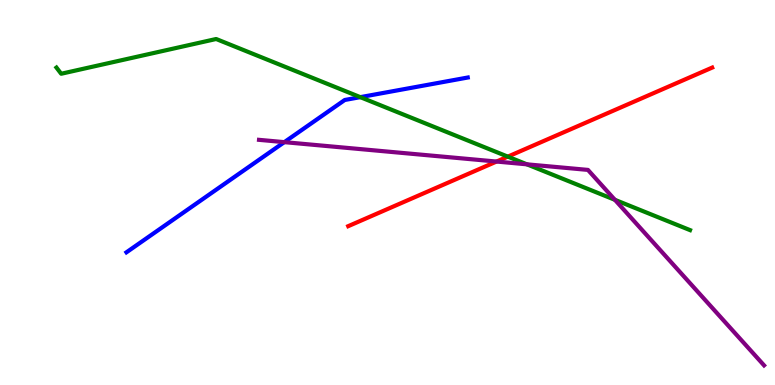[{'lines': ['blue', 'red'], 'intersections': []}, {'lines': ['green', 'red'], 'intersections': [{'x': 6.55, 'y': 5.93}]}, {'lines': ['purple', 'red'], 'intersections': [{'x': 6.41, 'y': 5.8}]}, {'lines': ['blue', 'green'], 'intersections': [{'x': 4.65, 'y': 7.48}]}, {'lines': ['blue', 'purple'], 'intersections': [{'x': 3.67, 'y': 6.31}]}, {'lines': ['green', 'purple'], 'intersections': [{'x': 6.8, 'y': 5.73}, {'x': 7.93, 'y': 4.81}]}]